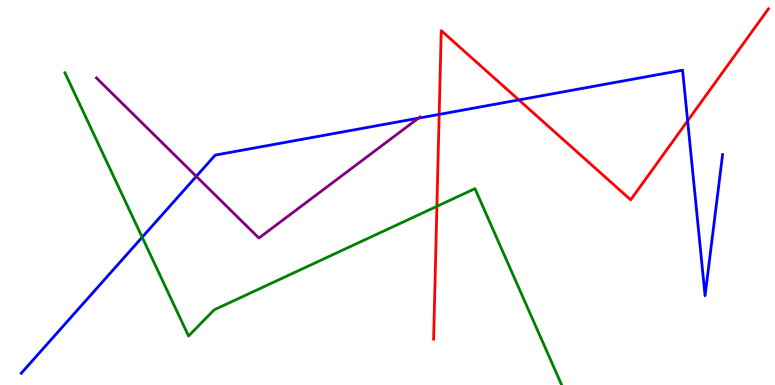[{'lines': ['blue', 'red'], 'intersections': [{'x': 5.67, 'y': 7.03}, {'x': 6.69, 'y': 7.4}, {'x': 8.87, 'y': 6.86}]}, {'lines': ['green', 'red'], 'intersections': [{'x': 5.64, 'y': 4.64}]}, {'lines': ['purple', 'red'], 'intersections': []}, {'lines': ['blue', 'green'], 'intersections': [{'x': 1.83, 'y': 3.84}]}, {'lines': ['blue', 'purple'], 'intersections': [{'x': 2.53, 'y': 5.42}, {'x': 5.4, 'y': 6.93}]}, {'lines': ['green', 'purple'], 'intersections': []}]